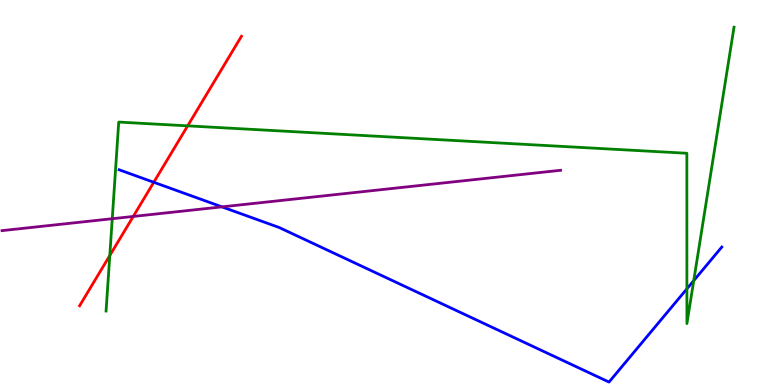[{'lines': ['blue', 'red'], 'intersections': [{'x': 1.98, 'y': 5.27}]}, {'lines': ['green', 'red'], 'intersections': [{'x': 1.42, 'y': 3.36}, {'x': 2.42, 'y': 6.73}]}, {'lines': ['purple', 'red'], 'intersections': [{'x': 1.72, 'y': 4.38}]}, {'lines': ['blue', 'green'], 'intersections': [{'x': 8.86, 'y': 2.5}, {'x': 8.95, 'y': 2.71}]}, {'lines': ['blue', 'purple'], 'intersections': [{'x': 2.86, 'y': 4.63}]}, {'lines': ['green', 'purple'], 'intersections': [{'x': 1.45, 'y': 4.32}]}]